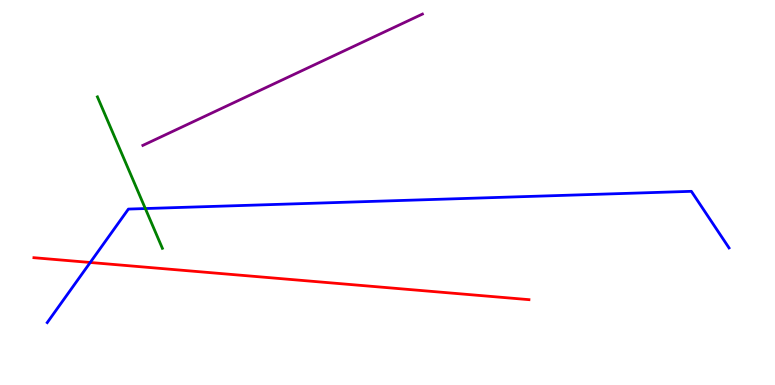[{'lines': ['blue', 'red'], 'intersections': [{'x': 1.16, 'y': 3.18}]}, {'lines': ['green', 'red'], 'intersections': []}, {'lines': ['purple', 'red'], 'intersections': []}, {'lines': ['blue', 'green'], 'intersections': [{'x': 1.88, 'y': 4.58}]}, {'lines': ['blue', 'purple'], 'intersections': []}, {'lines': ['green', 'purple'], 'intersections': []}]